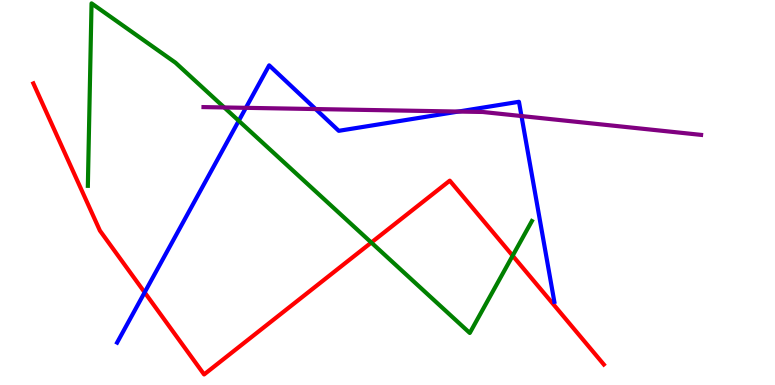[{'lines': ['blue', 'red'], 'intersections': [{'x': 1.87, 'y': 2.41}]}, {'lines': ['green', 'red'], 'intersections': [{'x': 4.79, 'y': 3.7}, {'x': 6.61, 'y': 3.36}]}, {'lines': ['purple', 'red'], 'intersections': []}, {'lines': ['blue', 'green'], 'intersections': [{'x': 3.08, 'y': 6.86}]}, {'lines': ['blue', 'purple'], 'intersections': [{'x': 3.17, 'y': 7.2}, {'x': 4.07, 'y': 7.17}, {'x': 5.91, 'y': 7.1}, {'x': 6.73, 'y': 6.99}]}, {'lines': ['green', 'purple'], 'intersections': [{'x': 2.89, 'y': 7.21}]}]